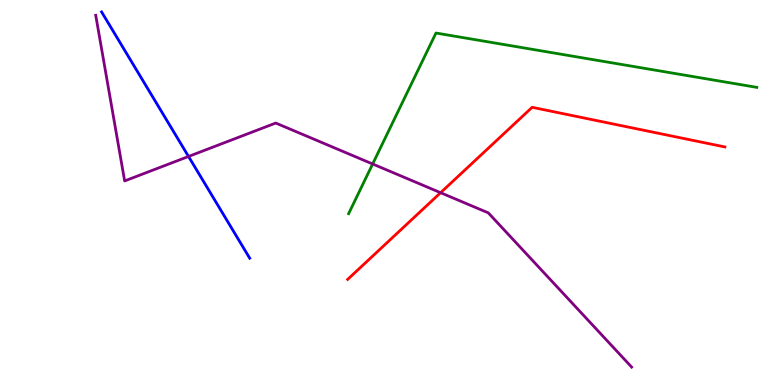[{'lines': ['blue', 'red'], 'intersections': []}, {'lines': ['green', 'red'], 'intersections': []}, {'lines': ['purple', 'red'], 'intersections': [{'x': 5.69, 'y': 4.99}]}, {'lines': ['blue', 'green'], 'intersections': []}, {'lines': ['blue', 'purple'], 'intersections': [{'x': 2.43, 'y': 5.94}]}, {'lines': ['green', 'purple'], 'intersections': [{'x': 4.81, 'y': 5.74}]}]